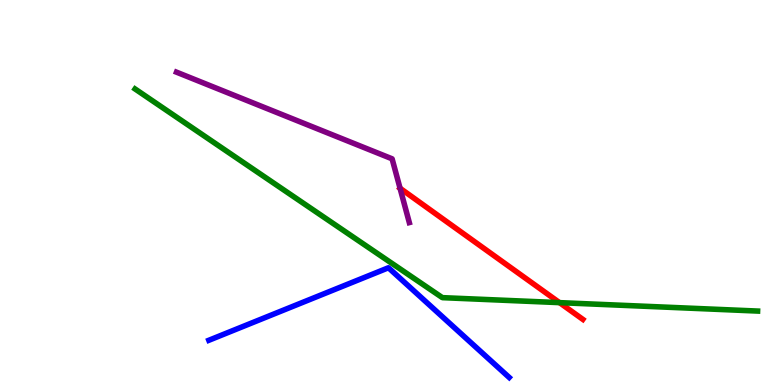[{'lines': ['blue', 'red'], 'intersections': []}, {'lines': ['green', 'red'], 'intersections': [{'x': 7.22, 'y': 2.14}]}, {'lines': ['purple', 'red'], 'intersections': [{'x': 5.16, 'y': 5.11}]}, {'lines': ['blue', 'green'], 'intersections': []}, {'lines': ['blue', 'purple'], 'intersections': []}, {'lines': ['green', 'purple'], 'intersections': []}]